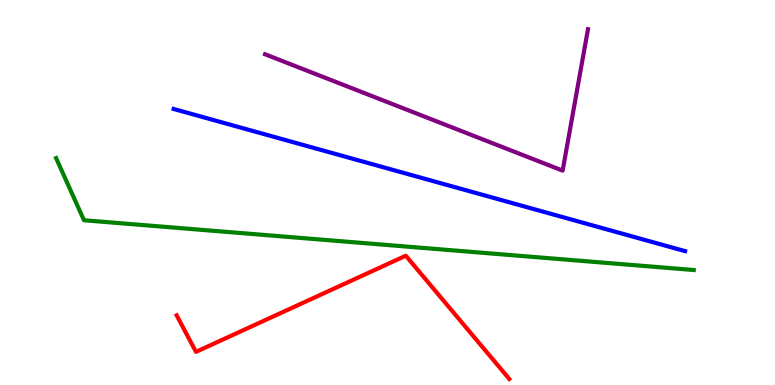[{'lines': ['blue', 'red'], 'intersections': []}, {'lines': ['green', 'red'], 'intersections': []}, {'lines': ['purple', 'red'], 'intersections': []}, {'lines': ['blue', 'green'], 'intersections': []}, {'lines': ['blue', 'purple'], 'intersections': []}, {'lines': ['green', 'purple'], 'intersections': []}]